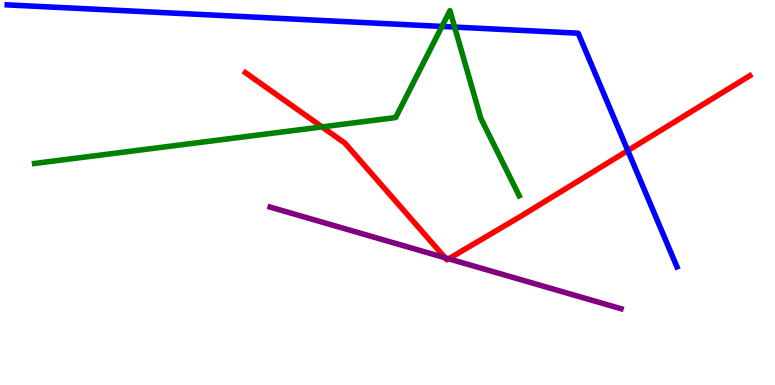[{'lines': ['blue', 'red'], 'intersections': [{'x': 8.1, 'y': 6.09}]}, {'lines': ['green', 'red'], 'intersections': [{'x': 4.16, 'y': 6.7}]}, {'lines': ['purple', 'red'], 'intersections': [{'x': 5.74, 'y': 3.31}, {'x': 5.79, 'y': 3.28}]}, {'lines': ['blue', 'green'], 'intersections': [{'x': 5.7, 'y': 9.31}, {'x': 5.87, 'y': 9.3}]}, {'lines': ['blue', 'purple'], 'intersections': []}, {'lines': ['green', 'purple'], 'intersections': []}]